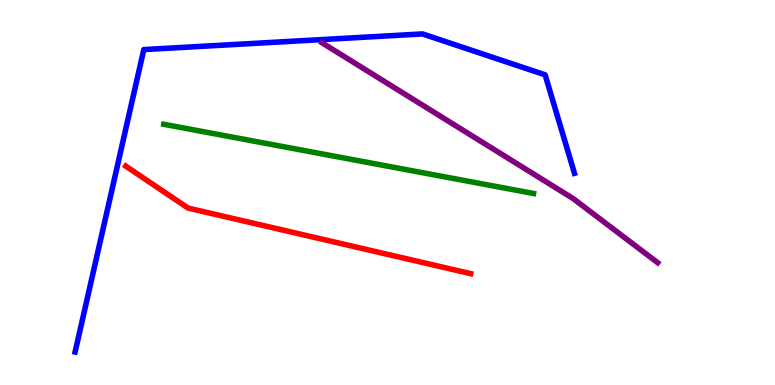[{'lines': ['blue', 'red'], 'intersections': []}, {'lines': ['green', 'red'], 'intersections': []}, {'lines': ['purple', 'red'], 'intersections': []}, {'lines': ['blue', 'green'], 'intersections': []}, {'lines': ['blue', 'purple'], 'intersections': []}, {'lines': ['green', 'purple'], 'intersections': []}]